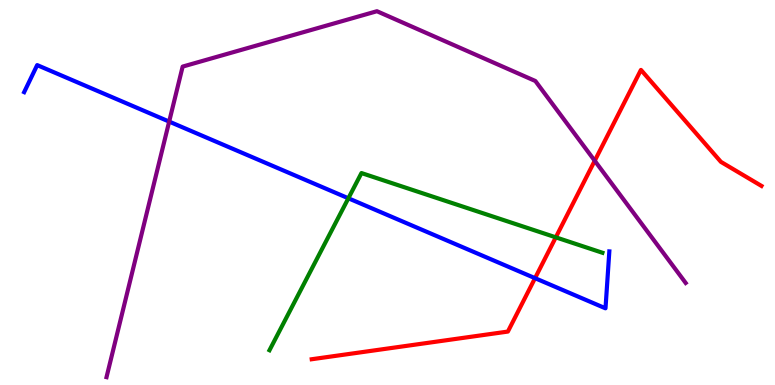[{'lines': ['blue', 'red'], 'intersections': [{'x': 6.9, 'y': 2.77}]}, {'lines': ['green', 'red'], 'intersections': [{'x': 7.17, 'y': 3.84}]}, {'lines': ['purple', 'red'], 'intersections': [{'x': 7.67, 'y': 5.82}]}, {'lines': ['blue', 'green'], 'intersections': [{'x': 4.5, 'y': 4.85}]}, {'lines': ['blue', 'purple'], 'intersections': [{'x': 2.18, 'y': 6.84}]}, {'lines': ['green', 'purple'], 'intersections': []}]